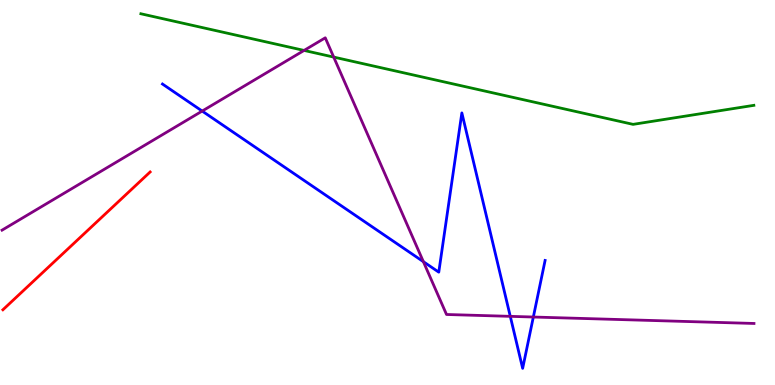[{'lines': ['blue', 'red'], 'intersections': []}, {'lines': ['green', 'red'], 'intersections': []}, {'lines': ['purple', 'red'], 'intersections': []}, {'lines': ['blue', 'green'], 'intersections': []}, {'lines': ['blue', 'purple'], 'intersections': [{'x': 2.61, 'y': 7.12}, {'x': 5.46, 'y': 3.2}, {'x': 6.58, 'y': 1.78}, {'x': 6.88, 'y': 1.77}]}, {'lines': ['green', 'purple'], 'intersections': [{'x': 3.92, 'y': 8.69}, {'x': 4.31, 'y': 8.52}]}]